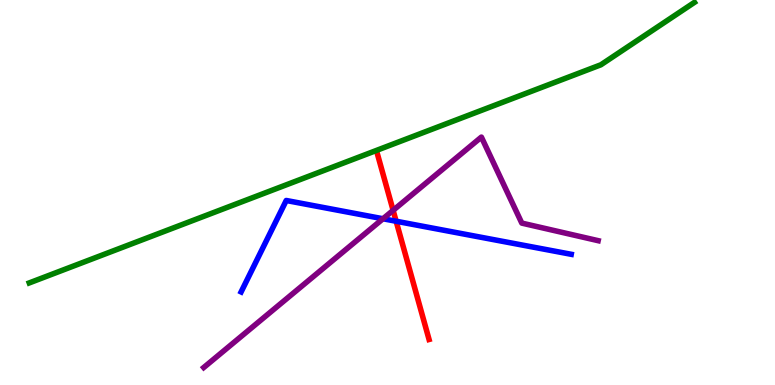[{'lines': ['blue', 'red'], 'intersections': [{'x': 5.11, 'y': 4.25}]}, {'lines': ['green', 'red'], 'intersections': []}, {'lines': ['purple', 'red'], 'intersections': [{'x': 5.07, 'y': 4.54}]}, {'lines': ['blue', 'green'], 'intersections': []}, {'lines': ['blue', 'purple'], 'intersections': [{'x': 4.94, 'y': 4.32}]}, {'lines': ['green', 'purple'], 'intersections': []}]